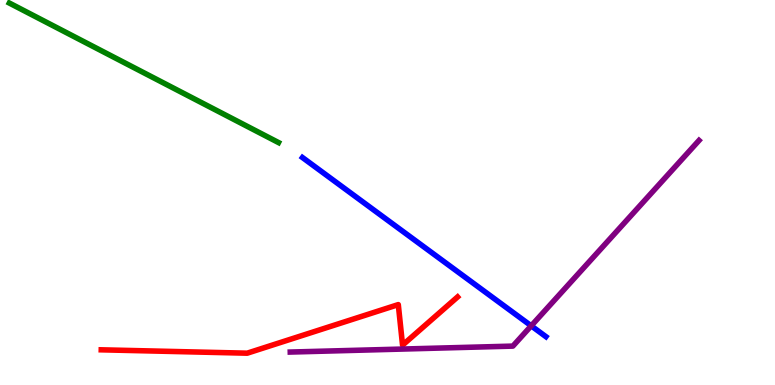[{'lines': ['blue', 'red'], 'intersections': []}, {'lines': ['green', 'red'], 'intersections': []}, {'lines': ['purple', 'red'], 'intersections': []}, {'lines': ['blue', 'green'], 'intersections': []}, {'lines': ['blue', 'purple'], 'intersections': [{'x': 6.85, 'y': 1.54}]}, {'lines': ['green', 'purple'], 'intersections': []}]